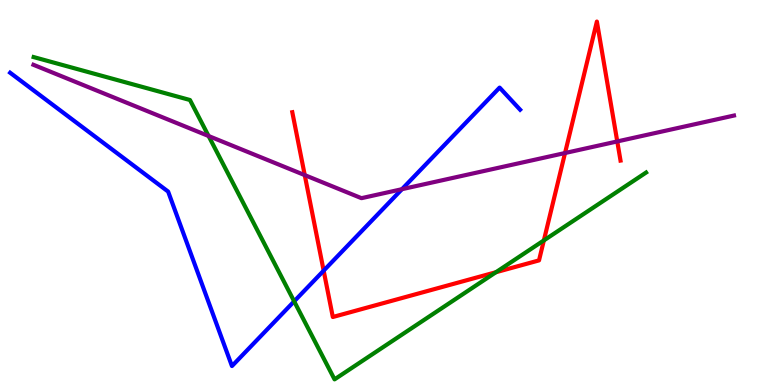[{'lines': ['blue', 'red'], 'intersections': [{'x': 4.18, 'y': 2.97}]}, {'lines': ['green', 'red'], 'intersections': [{'x': 6.4, 'y': 2.93}, {'x': 7.02, 'y': 3.76}]}, {'lines': ['purple', 'red'], 'intersections': [{'x': 3.93, 'y': 5.45}, {'x': 7.29, 'y': 6.03}, {'x': 7.96, 'y': 6.33}]}, {'lines': ['blue', 'green'], 'intersections': [{'x': 3.8, 'y': 2.17}]}, {'lines': ['blue', 'purple'], 'intersections': [{'x': 5.19, 'y': 5.09}]}, {'lines': ['green', 'purple'], 'intersections': [{'x': 2.69, 'y': 6.47}]}]